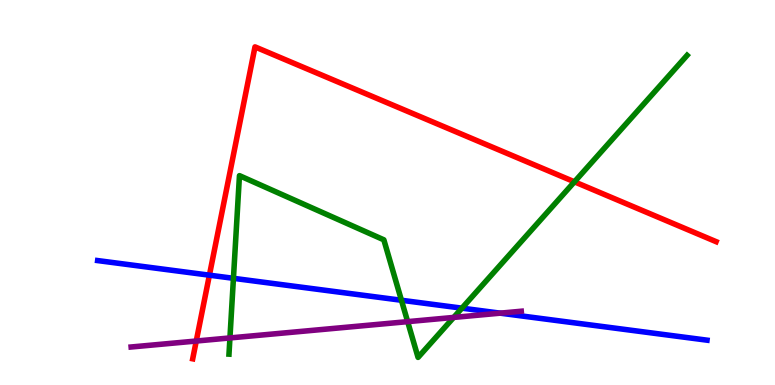[{'lines': ['blue', 'red'], 'intersections': [{'x': 2.7, 'y': 2.85}]}, {'lines': ['green', 'red'], 'intersections': [{'x': 7.41, 'y': 5.28}]}, {'lines': ['purple', 'red'], 'intersections': [{'x': 2.53, 'y': 1.14}]}, {'lines': ['blue', 'green'], 'intersections': [{'x': 3.01, 'y': 2.77}, {'x': 5.18, 'y': 2.2}, {'x': 5.96, 'y': 2.0}]}, {'lines': ['blue', 'purple'], 'intersections': [{'x': 6.45, 'y': 1.87}]}, {'lines': ['green', 'purple'], 'intersections': [{'x': 2.97, 'y': 1.22}, {'x': 5.26, 'y': 1.65}, {'x': 5.85, 'y': 1.76}]}]